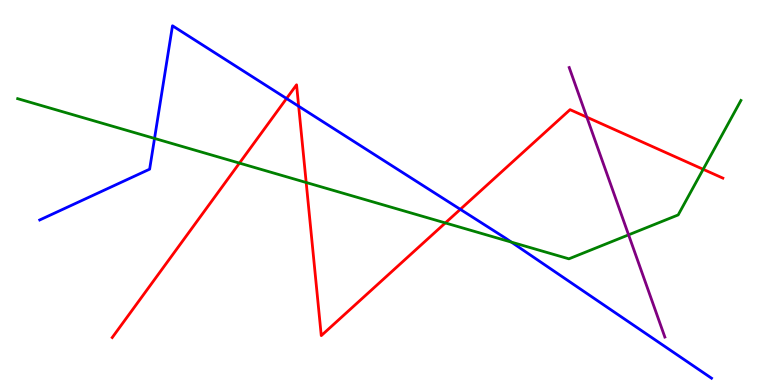[{'lines': ['blue', 'red'], 'intersections': [{'x': 3.7, 'y': 7.44}, {'x': 3.85, 'y': 7.24}, {'x': 5.94, 'y': 4.56}]}, {'lines': ['green', 'red'], 'intersections': [{'x': 3.09, 'y': 5.76}, {'x': 3.95, 'y': 5.26}, {'x': 5.75, 'y': 4.21}, {'x': 9.07, 'y': 5.6}]}, {'lines': ['purple', 'red'], 'intersections': [{'x': 7.57, 'y': 6.96}]}, {'lines': ['blue', 'green'], 'intersections': [{'x': 1.99, 'y': 6.4}, {'x': 6.6, 'y': 3.71}]}, {'lines': ['blue', 'purple'], 'intersections': []}, {'lines': ['green', 'purple'], 'intersections': [{'x': 8.11, 'y': 3.9}]}]